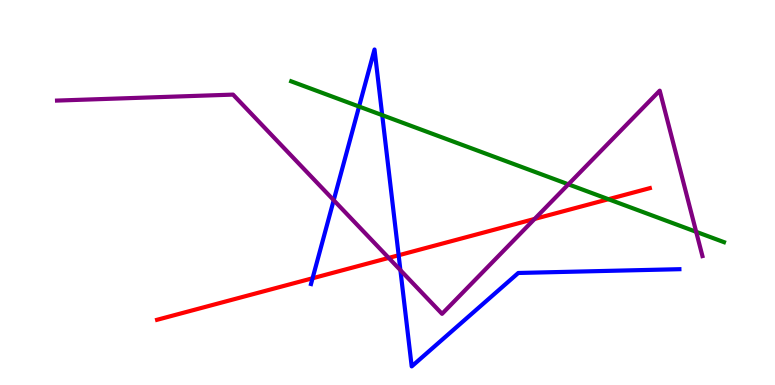[{'lines': ['blue', 'red'], 'intersections': [{'x': 4.03, 'y': 2.77}, {'x': 5.14, 'y': 3.37}]}, {'lines': ['green', 'red'], 'intersections': [{'x': 7.85, 'y': 4.83}]}, {'lines': ['purple', 'red'], 'intersections': [{'x': 5.02, 'y': 3.3}, {'x': 6.9, 'y': 4.31}]}, {'lines': ['blue', 'green'], 'intersections': [{'x': 4.63, 'y': 7.23}, {'x': 4.93, 'y': 7.01}]}, {'lines': ['blue', 'purple'], 'intersections': [{'x': 4.31, 'y': 4.8}, {'x': 5.17, 'y': 2.98}]}, {'lines': ['green', 'purple'], 'intersections': [{'x': 7.33, 'y': 5.21}, {'x': 8.98, 'y': 3.98}]}]